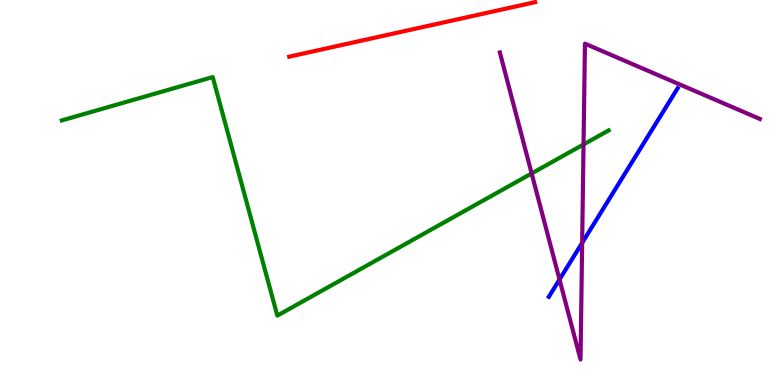[{'lines': ['blue', 'red'], 'intersections': []}, {'lines': ['green', 'red'], 'intersections': []}, {'lines': ['purple', 'red'], 'intersections': []}, {'lines': ['blue', 'green'], 'intersections': []}, {'lines': ['blue', 'purple'], 'intersections': [{'x': 7.22, 'y': 2.74}, {'x': 7.51, 'y': 3.69}]}, {'lines': ['green', 'purple'], 'intersections': [{'x': 6.86, 'y': 5.49}, {'x': 7.53, 'y': 6.25}]}]